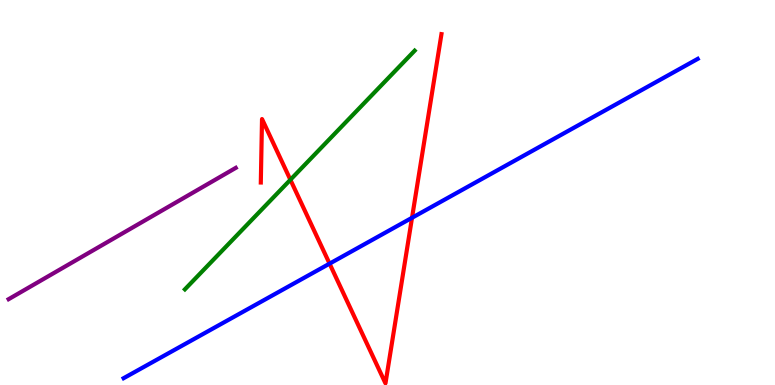[{'lines': ['blue', 'red'], 'intersections': [{'x': 4.25, 'y': 3.15}, {'x': 5.32, 'y': 4.34}]}, {'lines': ['green', 'red'], 'intersections': [{'x': 3.75, 'y': 5.33}]}, {'lines': ['purple', 'red'], 'intersections': []}, {'lines': ['blue', 'green'], 'intersections': []}, {'lines': ['blue', 'purple'], 'intersections': []}, {'lines': ['green', 'purple'], 'intersections': []}]